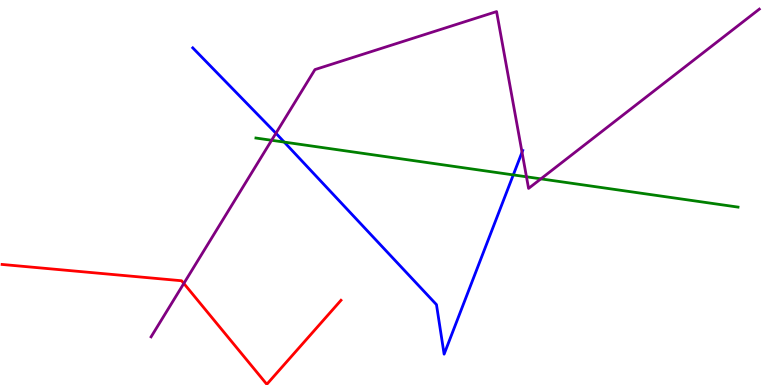[{'lines': ['blue', 'red'], 'intersections': []}, {'lines': ['green', 'red'], 'intersections': []}, {'lines': ['purple', 'red'], 'intersections': [{'x': 2.37, 'y': 2.64}]}, {'lines': ['blue', 'green'], 'intersections': [{'x': 3.67, 'y': 6.31}, {'x': 6.62, 'y': 5.46}]}, {'lines': ['blue', 'purple'], 'intersections': [{'x': 3.56, 'y': 6.54}, {'x': 6.74, 'y': 6.05}]}, {'lines': ['green', 'purple'], 'intersections': [{'x': 3.5, 'y': 6.36}, {'x': 6.79, 'y': 5.41}, {'x': 6.98, 'y': 5.35}]}]